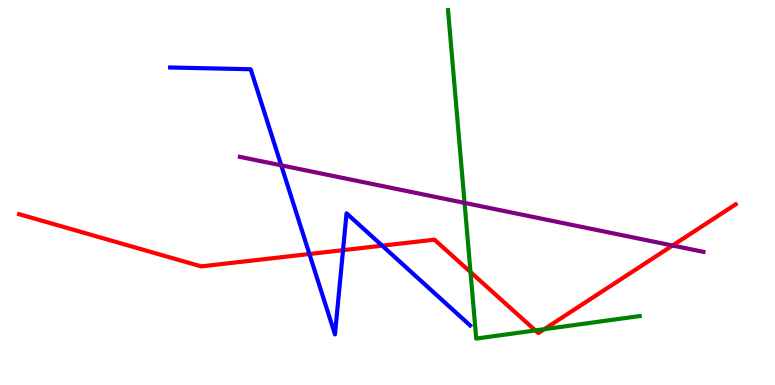[{'lines': ['blue', 'red'], 'intersections': [{'x': 3.99, 'y': 3.4}, {'x': 4.43, 'y': 3.5}, {'x': 4.93, 'y': 3.62}]}, {'lines': ['green', 'red'], 'intersections': [{'x': 6.07, 'y': 2.93}, {'x': 6.91, 'y': 1.42}, {'x': 7.02, 'y': 1.45}]}, {'lines': ['purple', 'red'], 'intersections': [{'x': 8.68, 'y': 3.62}]}, {'lines': ['blue', 'green'], 'intersections': []}, {'lines': ['blue', 'purple'], 'intersections': [{'x': 3.63, 'y': 5.71}]}, {'lines': ['green', 'purple'], 'intersections': [{'x': 5.99, 'y': 4.73}]}]